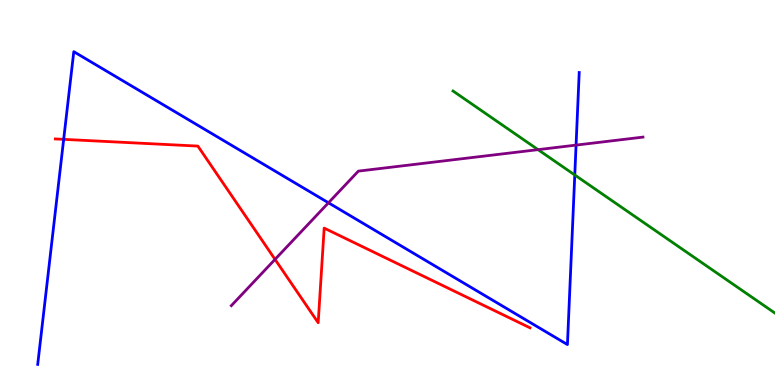[{'lines': ['blue', 'red'], 'intersections': [{'x': 0.822, 'y': 6.38}]}, {'lines': ['green', 'red'], 'intersections': []}, {'lines': ['purple', 'red'], 'intersections': [{'x': 3.55, 'y': 3.26}]}, {'lines': ['blue', 'green'], 'intersections': [{'x': 7.42, 'y': 5.45}]}, {'lines': ['blue', 'purple'], 'intersections': [{'x': 4.24, 'y': 4.73}, {'x': 7.43, 'y': 6.23}]}, {'lines': ['green', 'purple'], 'intersections': [{'x': 6.94, 'y': 6.11}]}]